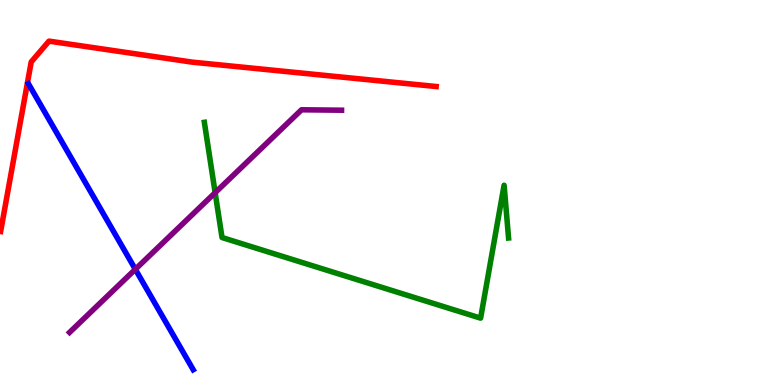[{'lines': ['blue', 'red'], 'intersections': []}, {'lines': ['green', 'red'], 'intersections': []}, {'lines': ['purple', 'red'], 'intersections': []}, {'lines': ['blue', 'green'], 'intersections': []}, {'lines': ['blue', 'purple'], 'intersections': [{'x': 1.75, 'y': 3.01}]}, {'lines': ['green', 'purple'], 'intersections': [{'x': 2.78, 'y': 5.0}]}]